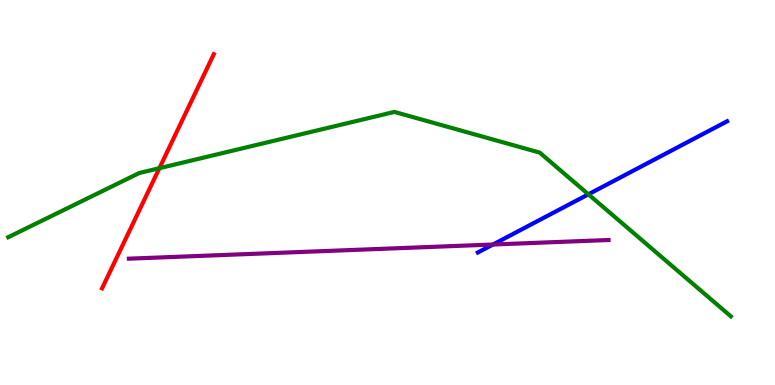[{'lines': ['blue', 'red'], 'intersections': []}, {'lines': ['green', 'red'], 'intersections': [{'x': 2.06, 'y': 5.63}]}, {'lines': ['purple', 'red'], 'intersections': []}, {'lines': ['blue', 'green'], 'intersections': [{'x': 7.59, 'y': 4.95}]}, {'lines': ['blue', 'purple'], 'intersections': [{'x': 6.36, 'y': 3.65}]}, {'lines': ['green', 'purple'], 'intersections': []}]